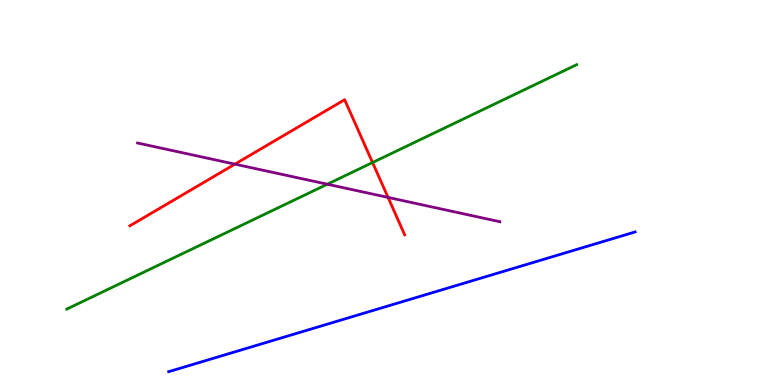[{'lines': ['blue', 'red'], 'intersections': []}, {'lines': ['green', 'red'], 'intersections': [{'x': 4.81, 'y': 5.78}]}, {'lines': ['purple', 'red'], 'intersections': [{'x': 3.03, 'y': 5.74}, {'x': 5.01, 'y': 4.87}]}, {'lines': ['blue', 'green'], 'intersections': []}, {'lines': ['blue', 'purple'], 'intersections': []}, {'lines': ['green', 'purple'], 'intersections': [{'x': 4.22, 'y': 5.22}]}]